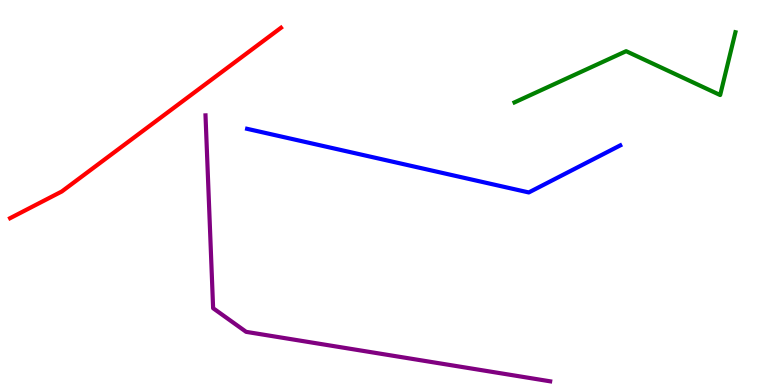[{'lines': ['blue', 'red'], 'intersections': []}, {'lines': ['green', 'red'], 'intersections': []}, {'lines': ['purple', 'red'], 'intersections': []}, {'lines': ['blue', 'green'], 'intersections': []}, {'lines': ['blue', 'purple'], 'intersections': []}, {'lines': ['green', 'purple'], 'intersections': []}]